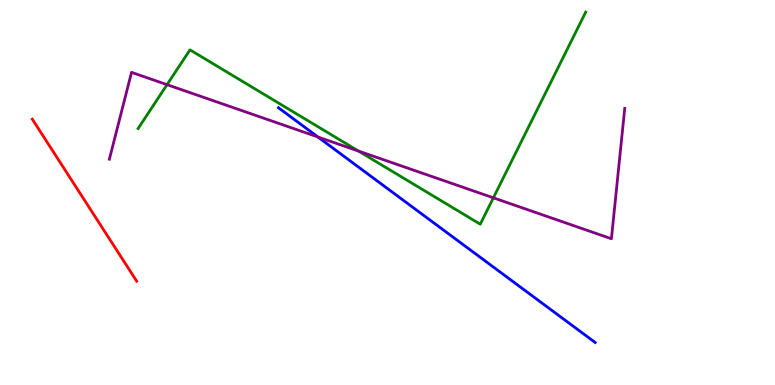[{'lines': ['blue', 'red'], 'intersections': []}, {'lines': ['green', 'red'], 'intersections': []}, {'lines': ['purple', 'red'], 'intersections': []}, {'lines': ['blue', 'green'], 'intersections': []}, {'lines': ['blue', 'purple'], 'intersections': [{'x': 4.1, 'y': 6.44}]}, {'lines': ['green', 'purple'], 'intersections': [{'x': 2.16, 'y': 7.8}, {'x': 4.62, 'y': 6.08}, {'x': 6.37, 'y': 4.86}]}]